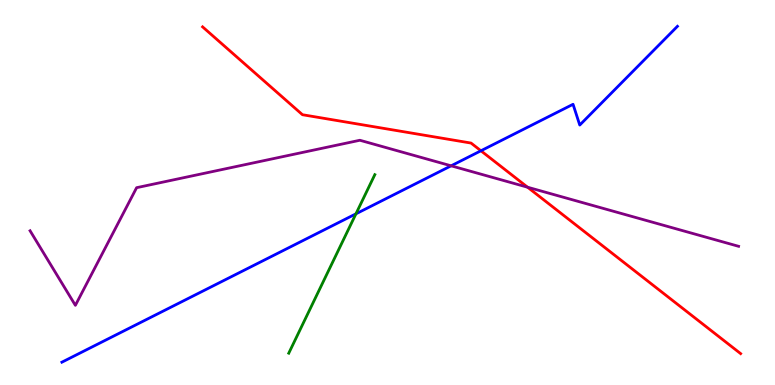[{'lines': ['blue', 'red'], 'intersections': [{'x': 6.21, 'y': 6.08}]}, {'lines': ['green', 'red'], 'intersections': []}, {'lines': ['purple', 'red'], 'intersections': [{'x': 6.81, 'y': 5.14}]}, {'lines': ['blue', 'green'], 'intersections': [{'x': 4.59, 'y': 4.45}]}, {'lines': ['blue', 'purple'], 'intersections': [{'x': 5.82, 'y': 5.69}]}, {'lines': ['green', 'purple'], 'intersections': []}]